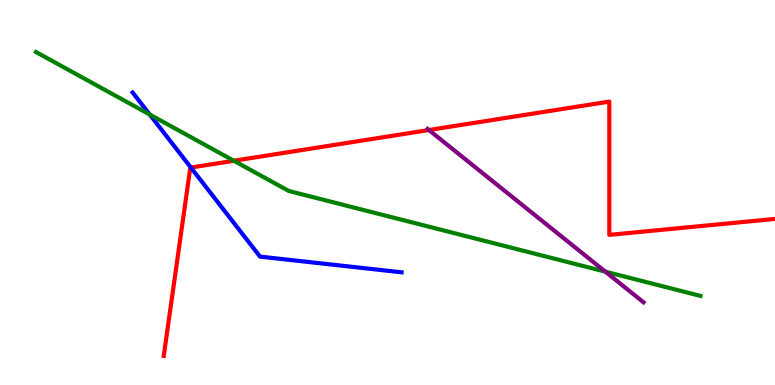[{'lines': ['blue', 'red'], 'intersections': [{'x': 2.46, 'y': 5.65}]}, {'lines': ['green', 'red'], 'intersections': [{'x': 3.02, 'y': 5.82}]}, {'lines': ['purple', 'red'], 'intersections': [{'x': 5.53, 'y': 6.62}]}, {'lines': ['blue', 'green'], 'intersections': [{'x': 1.93, 'y': 7.03}]}, {'lines': ['blue', 'purple'], 'intersections': []}, {'lines': ['green', 'purple'], 'intersections': [{'x': 7.81, 'y': 2.94}]}]